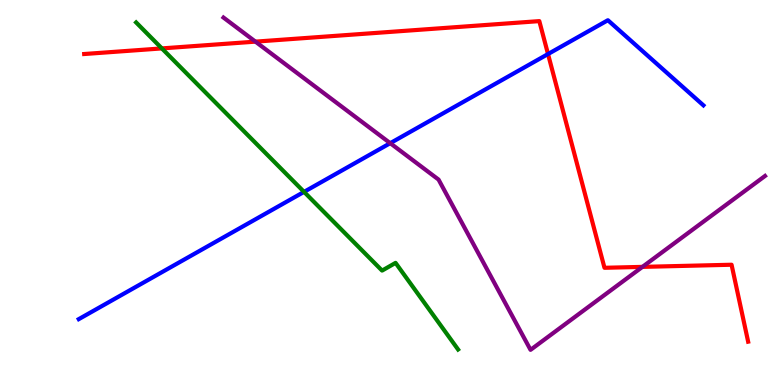[{'lines': ['blue', 'red'], 'intersections': [{'x': 7.07, 'y': 8.6}]}, {'lines': ['green', 'red'], 'intersections': [{'x': 2.09, 'y': 8.74}]}, {'lines': ['purple', 'red'], 'intersections': [{'x': 3.3, 'y': 8.92}, {'x': 8.29, 'y': 3.07}]}, {'lines': ['blue', 'green'], 'intersections': [{'x': 3.92, 'y': 5.02}]}, {'lines': ['blue', 'purple'], 'intersections': [{'x': 5.04, 'y': 6.28}]}, {'lines': ['green', 'purple'], 'intersections': []}]